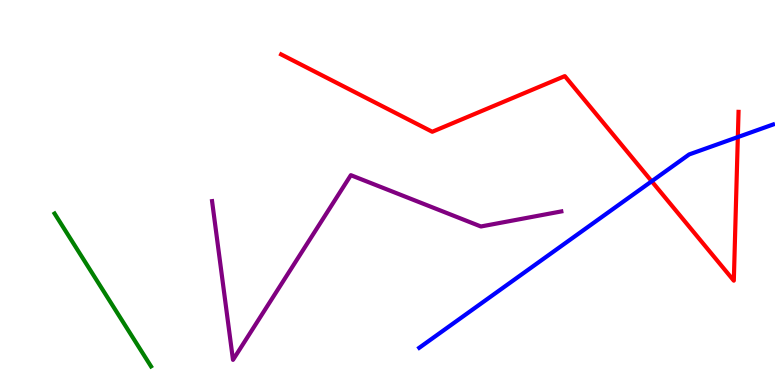[{'lines': ['blue', 'red'], 'intersections': [{'x': 8.41, 'y': 5.29}, {'x': 9.52, 'y': 6.44}]}, {'lines': ['green', 'red'], 'intersections': []}, {'lines': ['purple', 'red'], 'intersections': []}, {'lines': ['blue', 'green'], 'intersections': []}, {'lines': ['blue', 'purple'], 'intersections': []}, {'lines': ['green', 'purple'], 'intersections': []}]